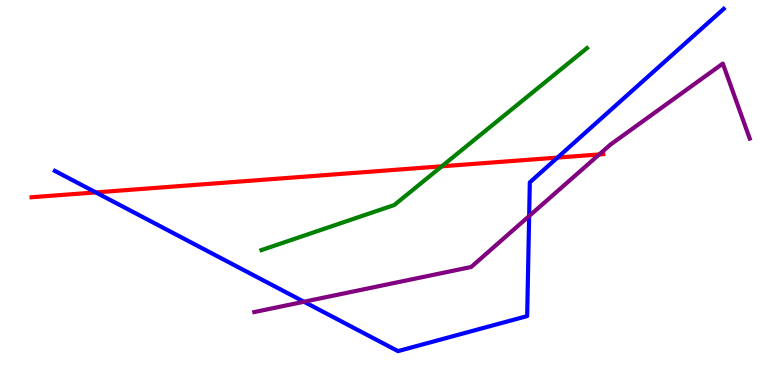[{'lines': ['blue', 'red'], 'intersections': [{'x': 1.24, 'y': 5.0}, {'x': 7.19, 'y': 5.91}]}, {'lines': ['green', 'red'], 'intersections': [{'x': 5.7, 'y': 5.68}]}, {'lines': ['purple', 'red'], 'intersections': [{'x': 7.73, 'y': 5.99}]}, {'lines': ['blue', 'green'], 'intersections': []}, {'lines': ['blue', 'purple'], 'intersections': [{'x': 3.92, 'y': 2.16}, {'x': 6.83, 'y': 4.39}]}, {'lines': ['green', 'purple'], 'intersections': []}]